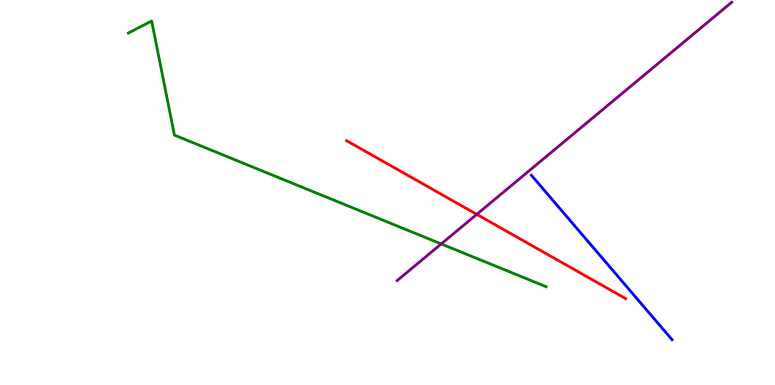[{'lines': ['blue', 'red'], 'intersections': []}, {'lines': ['green', 'red'], 'intersections': []}, {'lines': ['purple', 'red'], 'intersections': [{'x': 6.15, 'y': 4.43}]}, {'lines': ['blue', 'green'], 'intersections': []}, {'lines': ['blue', 'purple'], 'intersections': []}, {'lines': ['green', 'purple'], 'intersections': [{'x': 5.69, 'y': 3.66}]}]